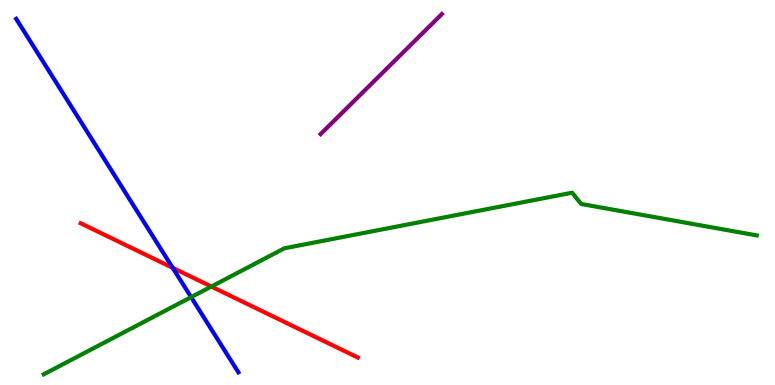[{'lines': ['blue', 'red'], 'intersections': [{'x': 2.23, 'y': 3.04}]}, {'lines': ['green', 'red'], 'intersections': [{'x': 2.73, 'y': 2.56}]}, {'lines': ['purple', 'red'], 'intersections': []}, {'lines': ['blue', 'green'], 'intersections': [{'x': 2.47, 'y': 2.28}]}, {'lines': ['blue', 'purple'], 'intersections': []}, {'lines': ['green', 'purple'], 'intersections': []}]